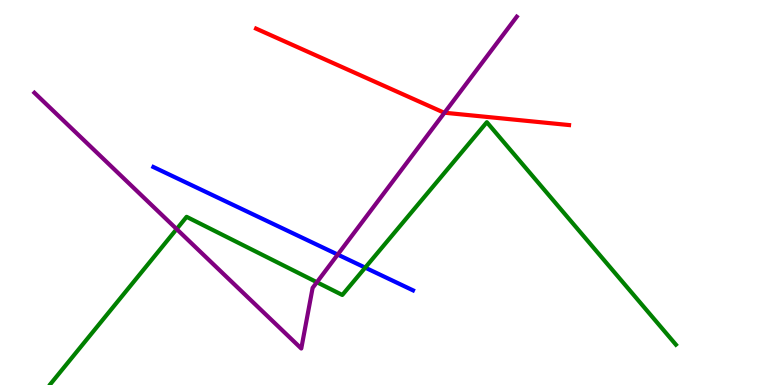[{'lines': ['blue', 'red'], 'intersections': []}, {'lines': ['green', 'red'], 'intersections': []}, {'lines': ['purple', 'red'], 'intersections': [{'x': 5.74, 'y': 7.07}]}, {'lines': ['blue', 'green'], 'intersections': [{'x': 4.71, 'y': 3.05}]}, {'lines': ['blue', 'purple'], 'intersections': [{'x': 4.36, 'y': 3.39}]}, {'lines': ['green', 'purple'], 'intersections': [{'x': 2.28, 'y': 4.05}, {'x': 4.09, 'y': 2.67}]}]